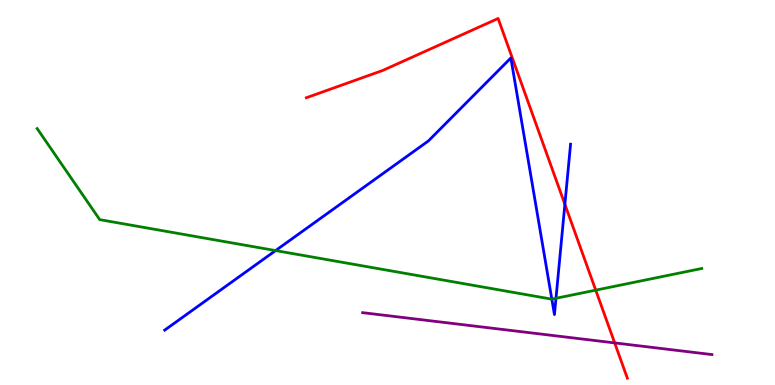[{'lines': ['blue', 'red'], 'intersections': [{'x': 7.29, 'y': 4.69}]}, {'lines': ['green', 'red'], 'intersections': [{'x': 7.69, 'y': 2.46}]}, {'lines': ['purple', 'red'], 'intersections': [{'x': 7.93, 'y': 1.09}]}, {'lines': ['blue', 'green'], 'intersections': [{'x': 3.56, 'y': 3.49}, {'x': 7.12, 'y': 2.23}, {'x': 7.17, 'y': 2.25}]}, {'lines': ['blue', 'purple'], 'intersections': []}, {'lines': ['green', 'purple'], 'intersections': []}]